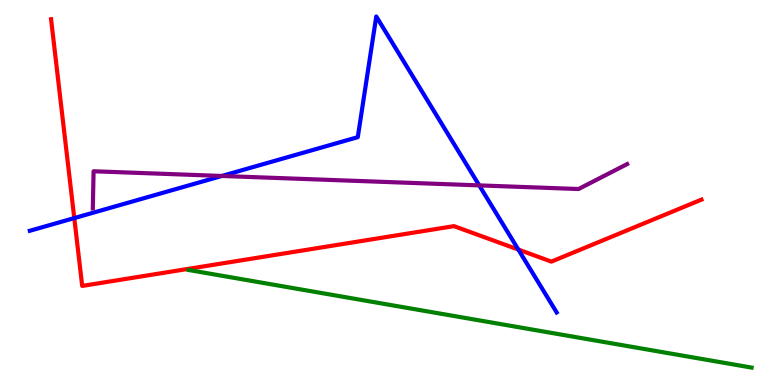[{'lines': ['blue', 'red'], 'intersections': [{'x': 0.958, 'y': 4.34}, {'x': 6.69, 'y': 3.52}]}, {'lines': ['green', 'red'], 'intersections': []}, {'lines': ['purple', 'red'], 'intersections': []}, {'lines': ['blue', 'green'], 'intersections': []}, {'lines': ['blue', 'purple'], 'intersections': [{'x': 2.86, 'y': 5.43}, {'x': 6.18, 'y': 5.18}]}, {'lines': ['green', 'purple'], 'intersections': []}]